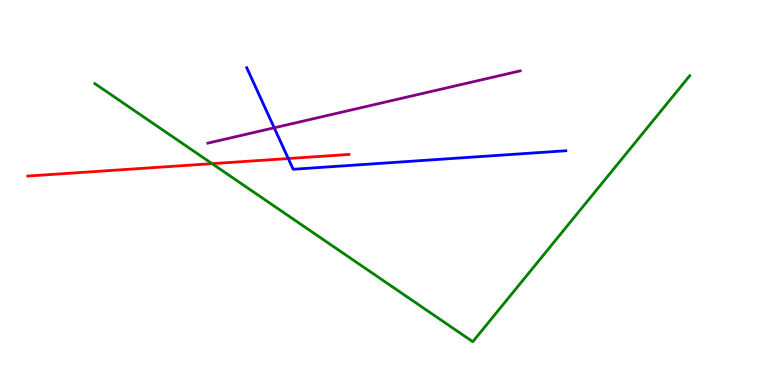[{'lines': ['blue', 'red'], 'intersections': [{'x': 3.72, 'y': 5.88}]}, {'lines': ['green', 'red'], 'intersections': [{'x': 2.74, 'y': 5.75}]}, {'lines': ['purple', 'red'], 'intersections': []}, {'lines': ['blue', 'green'], 'intersections': []}, {'lines': ['blue', 'purple'], 'intersections': [{'x': 3.54, 'y': 6.68}]}, {'lines': ['green', 'purple'], 'intersections': []}]